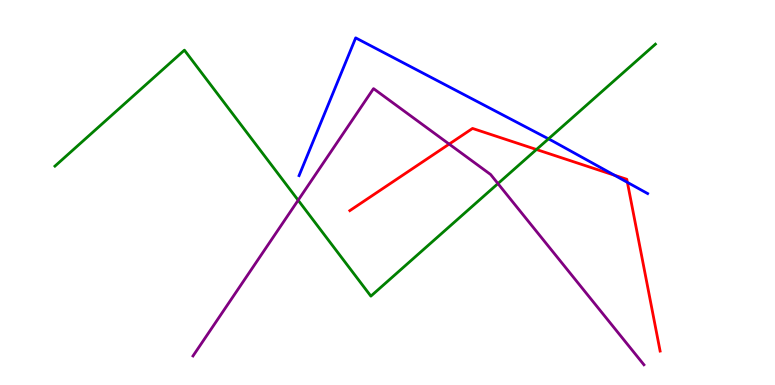[{'lines': ['blue', 'red'], 'intersections': [{'x': 7.93, 'y': 5.45}, {'x': 8.1, 'y': 5.26}]}, {'lines': ['green', 'red'], 'intersections': [{'x': 6.92, 'y': 6.12}]}, {'lines': ['purple', 'red'], 'intersections': [{'x': 5.8, 'y': 6.26}]}, {'lines': ['blue', 'green'], 'intersections': [{'x': 7.08, 'y': 6.39}]}, {'lines': ['blue', 'purple'], 'intersections': []}, {'lines': ['green', 'purple'], 'intersections': [{'x': 3.85, 'y': 4.8}, {'x': 6.43, 'y': 5.23}]}]